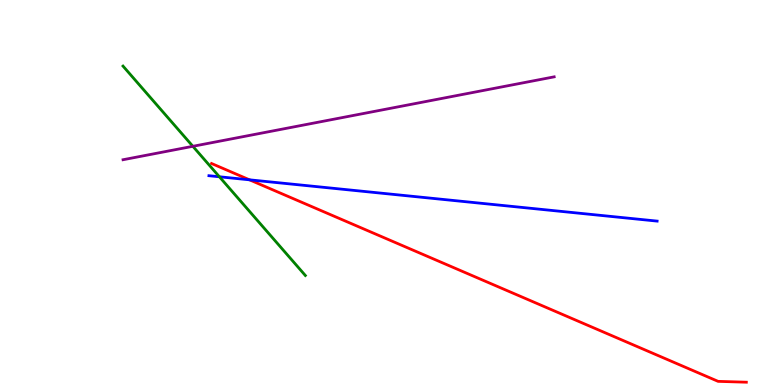[{'lines': ['blue', 'red'], 'intersections': [{'x': 3.22, 'y': 5.33}]}, {'lines': ['green', 'red'], 'intersections': []}, {'lines': ['purple', 'red'], 'intersections': []}, {'lines': ['blue', 'green'], 'intersections': [{'x': 2.83, 'y': 5.41}]}, {'lines': ['blue', 'purple'], 'intersections': []}, {'lines': ['green', 'purple'], 'intersections': [{'x': 2.49, 'y': 6.2}]}]